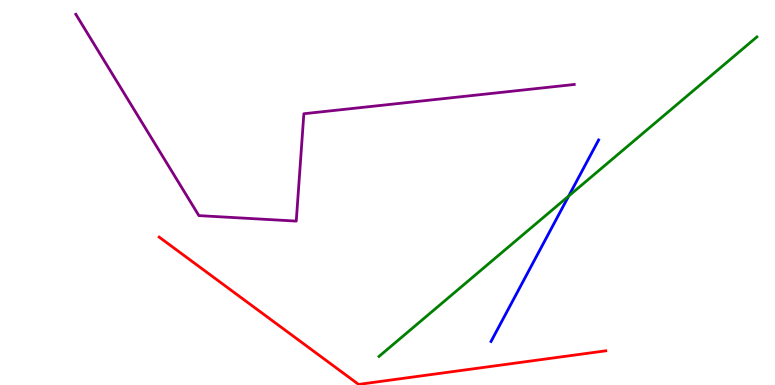[{'lines': ['blue', 'red'], 'intersections': []}, {'lines': ['green', 'red'], 'intersections': []}, {'lines': ['purple', 'red'], 'intersections': []}, {'lines': ['blue', 'green'], 'intersections': [{'x': 7.34, 'y': 4.91}]}, {'lines': ['blue', 'purple'], 'intersections': []}, {'lines': ['green', 'purple'], 'intersections': []}]